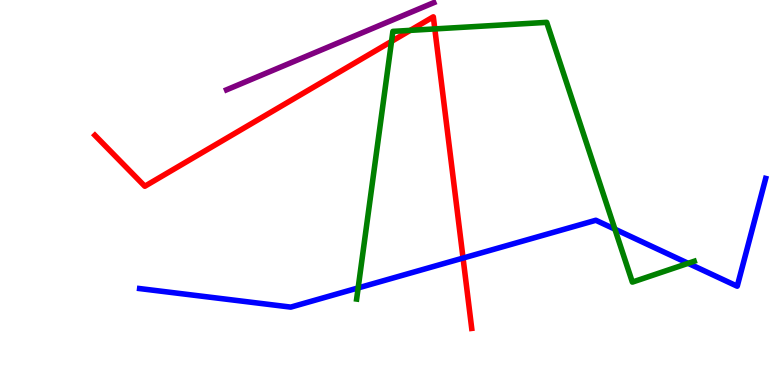[{'lines': ['blue', 'red'], 'intersections': [{'x': 5.97, 'y': 3.3}]}, {'lines': ['green', 'red'], 'intersections': [{'x': 5.05, 'y': 8.93}, {'x': 5.29, 'y': 9.21}, {'x': 5.61, 'y': 9.25}]}, {'lines': ['purple', 'red'], 'intersections': []}, {'lines': ['blue', 'green'], 'intersections': [{'x': 4.62, 'y': 2.52}, {'x': 7.93, 'y': 4.05}, {'x': 8.88, 'y': 3.16}]}, {'lines': ['blue', 'purple'], 'intersections': []}, {'lines': ['green', 'purple'], 'intersections': []}]